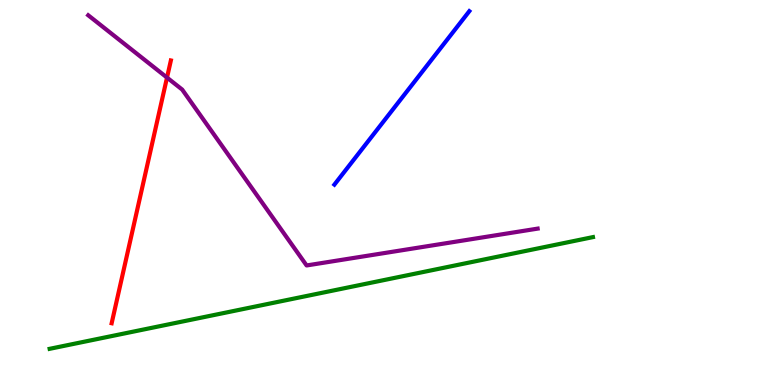[{'lines': ['blue', 'red'], 'intersections': []}, {'lines': ['green', 'red'], 'intersections': []}, {'lines': ['purple', 'red'], 'intersections': [{'x': 2.16, 'y': 7.98}]}, {'lines': ['blue', 'green'], 'intersections': []}, {'lines': ['blue', 'purple'], 'intersections': []}, {'lines': ['green', 'purple'], 'intersections': []}]